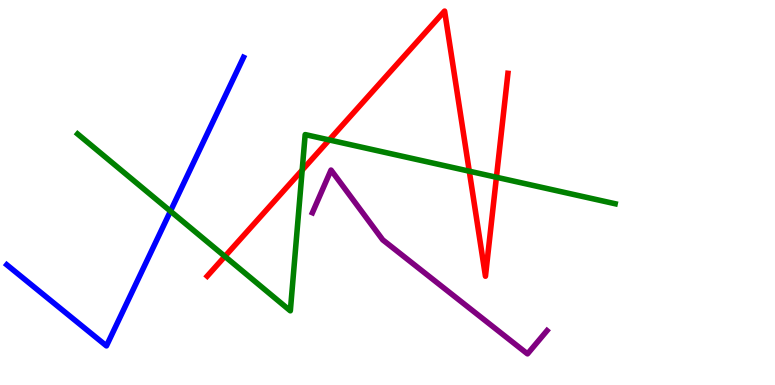[{'lines': ['blue', 'red'], 'intersections': []}, {'lines': ['green', 'red'], 'intersections': [{'x': 2.9, 'y': 3.34}, {'x': 3.9, 'y': 5.58}, {'x': 4.25, 'y': 6.37}, {'x': 6.06, 'y': 5.55}, {'x': 6.41, 'y': 5.4}]}, {'lines': ['purple', 'red'], 'intersections': []}, {'lines': ['blue', 'green'], 'intersections': [{'x': 2.2, 'y': 4.52}]}, {'lines': ['blue', 'purple'], 'intersections': []}, {'lines': ['green', 'purple'], 'intersections': []}]